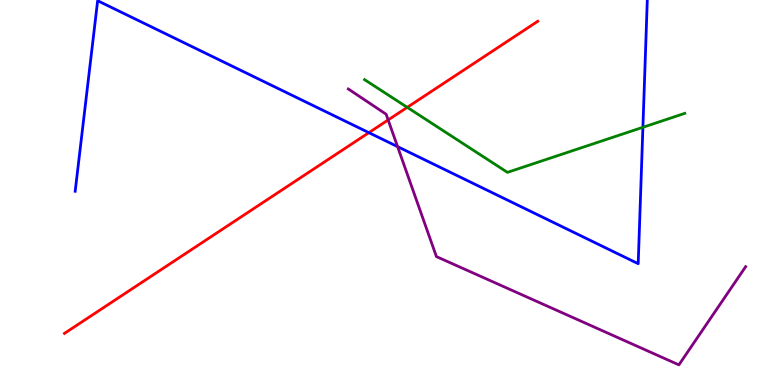[{'lines': ['blue', 'red'], 'intersections': [{'x': 4.76, 'y': 6.55}]}, {'lines': ['green', 'red'], 'intersections': [{'x': 5.25, 'y': 7.21}]}, {'lines': ['purple', 'red'], 'intersections': [{'x': 5.01, 'y': 6.88}]}, {'lines': ['blue', 'green'], 'intersections': [{'x': 8.3, 'y': 6.69}]}, {'lines': ['blue', 'purple'], 'intersections': [{'x': 5.13, 'y': 6.19}]}, {'lines': ['green', 'purple'], 'intersections': []}]